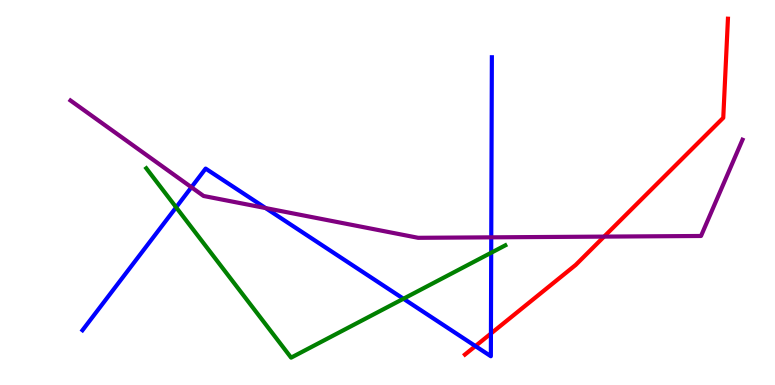[{'lines': ['blue', 'red'], 'intersections': [{'x': 6.13, 'y': 1.01}, {'x': 6.33, 'y': 1.34}]}, {'lines': ['green', 'red'], 'intersections': []}, {'lines': ['purple', 'red'], 'intersections': [{'x': 7.79, 'y': 3.85}]}, {'lines': ['blue', 'green'], 'intersections': [{'x': 2.27, 'y': 4.62}, {'x': 5.21, 'y': 2.24}, {'x': 6.34, 'y': 3.44}]}, {'lines': ['blue', 'purple'], 'intersections': [{'x': 2.47, 'y': 5.14}, {'x': 3.43, 'y': 4.6}, {'x': 6.34, 'y': 3.84}]}, {'lines': ['green', 'purple'], 'intersections': []}]